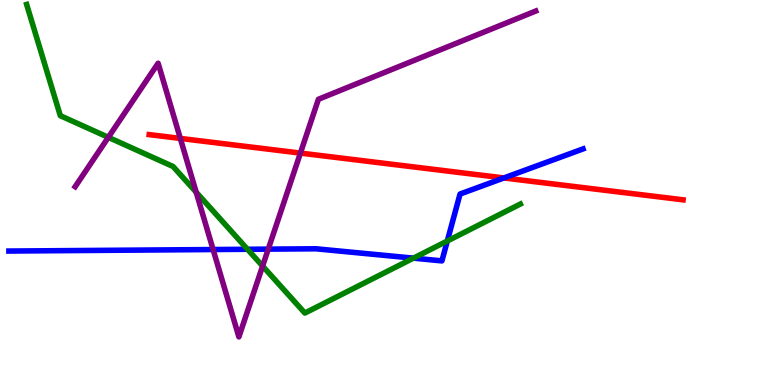[{'lines': ['blue', 'red'], 'intersections': [{'x': 6.5, 'y': 5.38}]}, {'lines': ['green', 'red'], 'intersections': []}, {'lines': ['purple', 'red'], 'intersections': [{'x': 2.33, 'y': 6.4}, {'x': 3.88, 'y': 6.02}]}, {'lines': ['blue', 'green'], 'intersections': [{'x': 3.19, 'y': 3.53}, {'x': 5.33, 'y': 3.29}, {'x': 5.77, 'y': 3.74}]}, {'lines': ['blue', 'purple'], 'intersections': [{'x': 2.75, 'y': 3.52}, {'x': 3.46, 'y': 3.53}]}, {'lines': ['green', 'purple'], 'intersections': [{'x': 1.4, 'y': 6.43}, {'x': 2.53, 'y': 5.01}, {'x': 3.39, 'y': 3.09}]}]